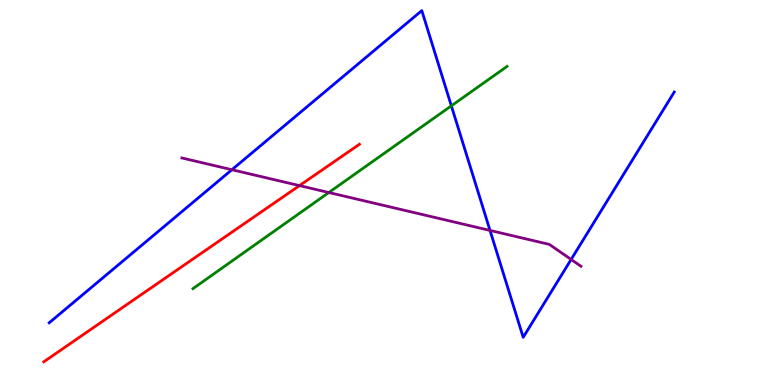[{'lines': ['blue', 'red'], 'intersections': []}, {'lines': ['green', 'red'], 'intersections': []}, {'lines': ['purple', 'red'], 'intersections': [{'x': 3.86, 'y': 5.18}]}, {'lines': ['blue', 'green'], 'intersections': [{'x': 5.82, 'y': 7.25}]}, {'lines': ['blue', 'purple'], 'intersections': [{'x': 2.99, 'y': 5.59}, {'x': 6.32, 'y': 4.01}, {'x': 7.37, 'y': 3.26}]}, {'lines': ['green', 'purple'], 'intersections': [{'x': 4.24, 'y': 5.0}]}]